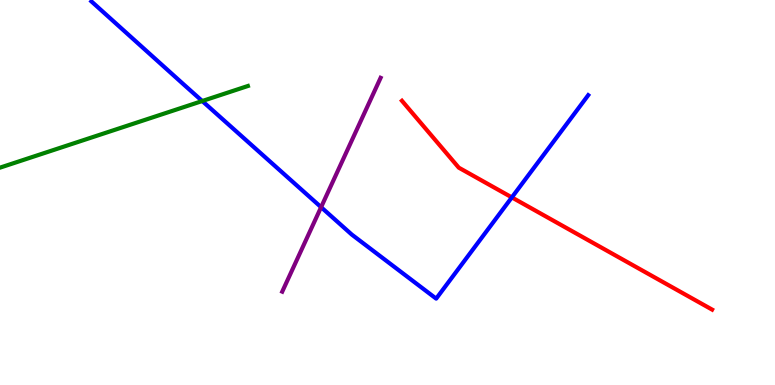[{'lines': ['blue', 'red'], 'intersections': [{'x': 6.6, 'y': 4.87}]}, {'lines': ['green', 'red'], 'intersections': []}, {'lines': ['purple', 'red'], 'intersections': []}, {'lines': ['blue', 'green'], 'intersections': [{'x': 2.61, 'y': 7.38}]}, {'lines': ['blue', 'purple'], 'intersections': [{'x': 4.14, 'y': 4.62}]}, {'lines': ['green', 'purple'], 'intersections': []}]